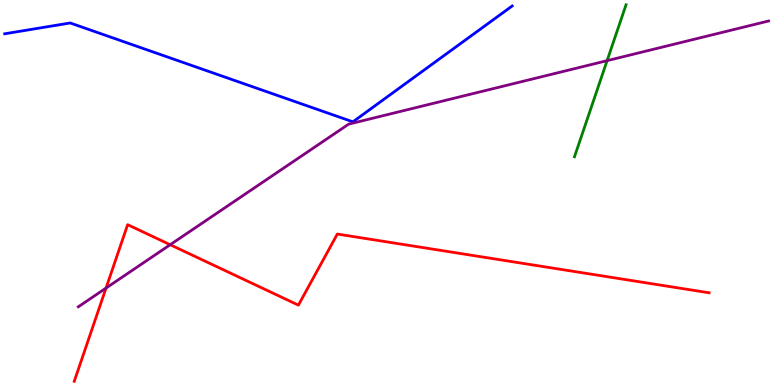[{'lines': ['blue', 'red'], 'intersections': []}, {'lines': ['green', 'red'], 'intersections': []}, {'lines': ['purple', 'red'], 'intersections': [{'x': 1.37, 'y': 2.52}, {'x': 2.2, 'y': 3.64}]}, {'lines': ['blue', 'green'], 'intersections': []}, {'lines': ['blue', 'purple'], 'intersections': []}, {'lines': ['green', 'purple'], 'intersections': [{'x': 7.83, 'y': 8.42}]}]